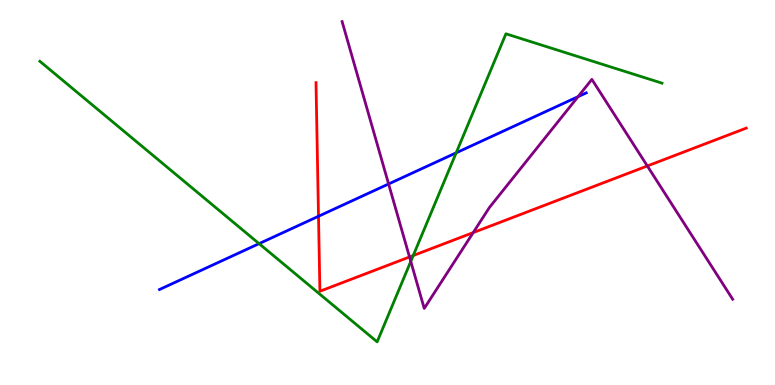[{'lines': ['blue', 'red'], 'intersections': [{'x': 4.11, 'y': 4.38}]}, {'lines': ['green', 'red'], 'intersections': [{'x': 5.33, 'y': 3.36}]}, {'lines': ['purple', 'red'], 'intersections': [{'x': 5.28, 'y': 3.33}, {'x': 6.11, 'y': 3.96}, {'x': 8.35, 'y': 5.69}]}, {'lines': ['blue', 'green'], 'intersections': [{'x': 3.34, 'y': 3.67}, {'x': 5.89, 'y': 6.03}]}, {'lines': ['blue', 'purple'], 'intersections': [{'x': 5.01, 'y': 5.22}, {'x': 7.46, 'y': 7.49}]}, {'lines': ['green', 'purple'], 'intersections': [{'x': 5.3, 'y': 3.21}]}]